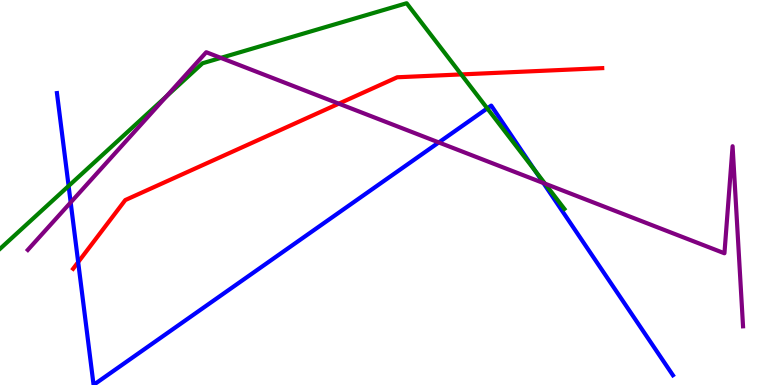[{'lines': ['blue', 'red'], 'intersections': [{'x': 1.01, 'y': 3.19}]}, {'lines': ['green', 'red'], 'intersections': [{'x': 5.95, 'y': 8.07}]}, {'lines': ['purple', 'red'], 'intersections': [{'x': 4.37, 'y': 7.31}]}, {'lines': ['blue', 'green'], 'intersections': [{'x': 0.885, 'y': 5.17}, {'x': 6.29, 'y': 7.18}, {'x': 6.91, 'y': 5.56}]}, {'lines': ['blue', 'purple'], 'intersections': [{'x': 0.912, 'y': 4.74}, {'x': 5.66, 'y': 6.3}, {'x': 7.01, 'y': 5.25}]}, {'lines': ['green', 'purple'], 'intersections': [{'x': 2.15, 'y': 7.5}, {'x': 2.85, 'y': 8.5}, {'x': 7.03, 'y': 5.23}]}]